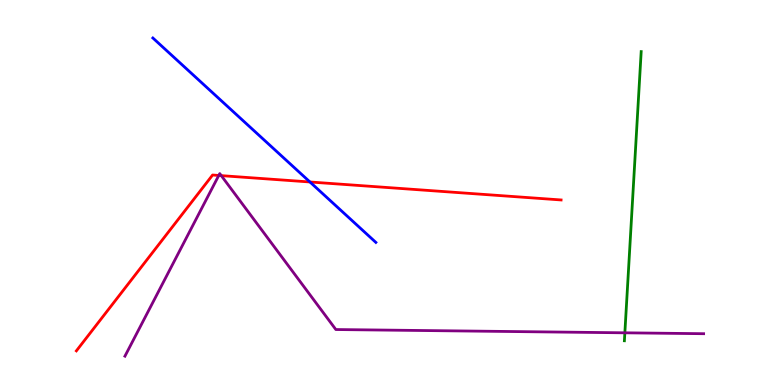[{'lines': ['blue', 'red'], 'intersections': [{'x': 4.0, 'y': 5.27}]}, {'lines': ['green', 'red'], 'intersections': []}, {'lines': ['purple', 'red'], 'intersections': [{'x': 2.82, 'y': 5.44}, {'x': 2.86, 'y': 5.44}]}, {'lines': ['blue', 'green'], 'intersections': []}, {'lines': ['blue', 'purple'], 'intersections': []}, {'lines': ['green', 'purple'], 'intersections': [{'x': 8.06, 'y': 1.36}]}]